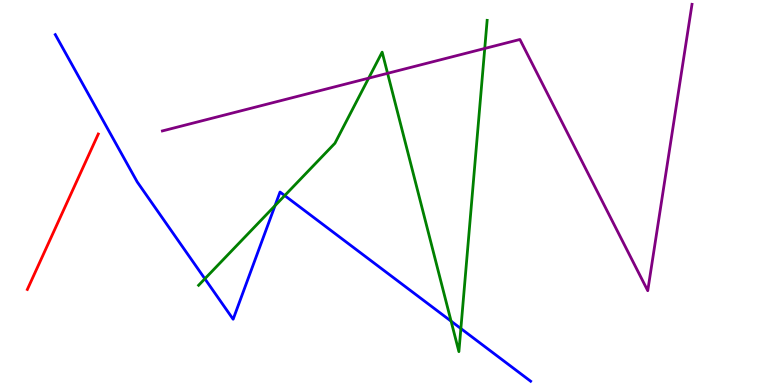[{'lines': ['blue', 'red'], 'intersections': []}, {'lines': ['green', 'red'], 'intersections': []}, {'lines': ['purple', 'red'], 'intersections': []}, {'lines': ['blue', 'green'], 'intersections': [{'x': 2.64, 'y': 2.76}, {'x': 3.55, 'y': 4.66}, {'x': 3.67, 'y': 4.92}, {'x': 5.82, 'y': 1.66}, {'x': 5.95, 'y': 1.47}]}, {'lines': ['blue', 'purple'], 'intersections': []}, {'lines': ['green', 'purple'], 'intersections': [{'x': 4.76, 'y': 7.97}, {'x': 5.0, 'y': 8.1}, {'x': 6.25, 'y': 8.74}]}]